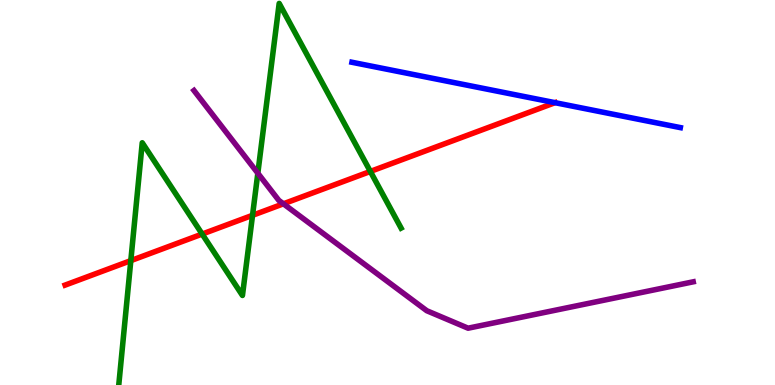[{'lines': ['blue', 'red'], 'intersections': [{'x': 7.16, 'y': 7.33}]}, {'lines': ['green', 'red'], 'intersections': [{'x': 1.69, 'y': 3.23}, {'x': 2.61, 'y': 3.92}, {'x': 3.26, 'y': 4.41}, {'x': 4.78, 'y': 5.55}]}, {'lines': ['purple', 'red'], 'intersections': [{'x': 3.66, 'y': 4.71}]}, {'lines': ['blue', 'green'], 'intersections': []}, {'lines': ['blue', 'purple'], 'intersections': []}, {'lines': ['green', 'purple'], 'intersections': [{'x': 3.33, 'y': 5.5}]}]